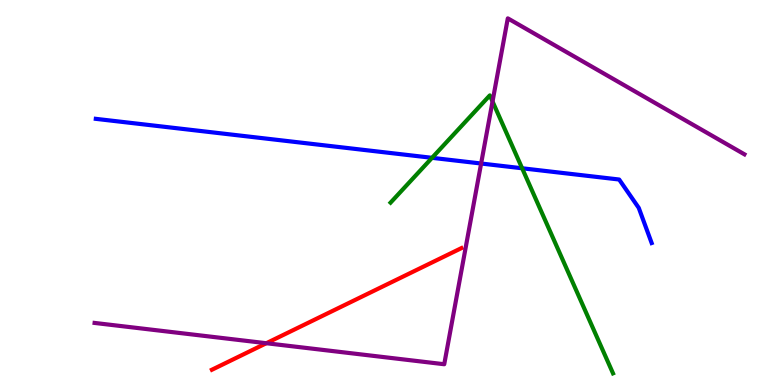[{'lines': ['blue', 'red'], 'intersections': []}, {'lines': ['green', 'red'], 'intersections': []}, {'lines': ['purple', 'red'], 'intersections': [{'x': 3.44, 'y': 1.09}]}, {'lines': ['blue', 'green'], 'intersections': [{'x': 5.57, 'y': 5.9}, {'x': 6.74, 'y': 5.63}]}, {'lines': ['blue', 'purple'], 'intersections': [{'x': 6.21, 'y': 5.75}]}, {'lines': ['green', 'purple'], 'intersections': [{'x': 6.36, 'y': 7.36}]}]